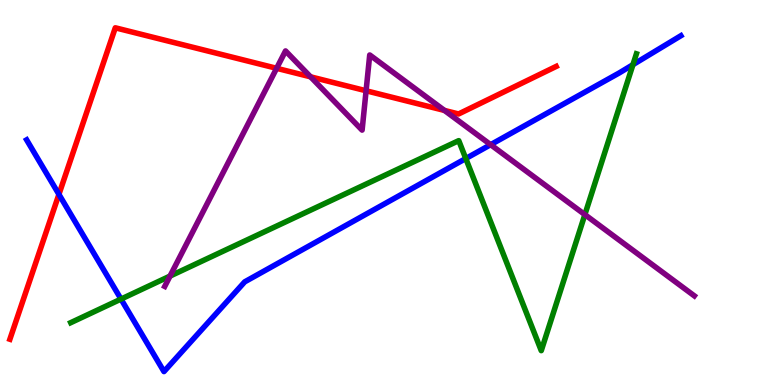[{'lines': ['blue', 'red'], 'intersections': [{'x': 0.76, 'y': 4.95}]}, {'lines': ['green', 'red'], 'intersections': []}, {'lines': ['purple', 'red'], 'intersections': [{'x': 3.57, 'y': 8.23}, {'x': 4.01, 'y': 8.0}, {'x': 4.72, 'y': 7.64}, {'x': 5.74, 'y': 7.13}]}, {'lines': ['blue', 'green'], 'intersections': [{'x': 1.56, 'y': 2.23}, {'x': 6.01, 'y': 5.88}, {'x': 8.17, 'y': 8.32}]}, {'lines': ['blue', 'purple'], 'intersections': [{'x': 6.33, 'y': 6.24}]}, {'lines': ['green', 'purple'], 'intersections': [{'x': 2.19, 'y': 2.83}, {'x': 7.55, 'y': 4.43}]}]